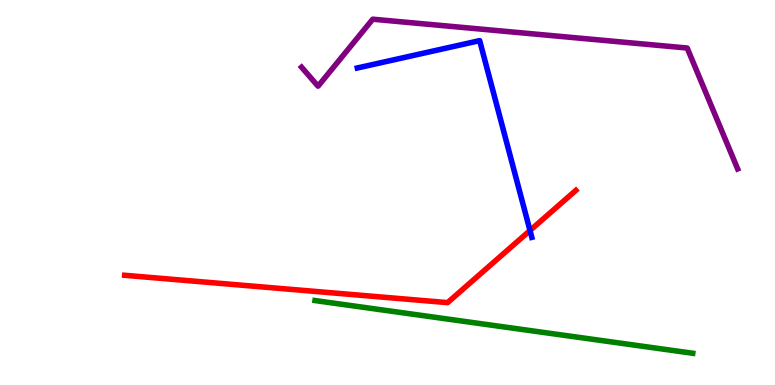[{'lines': ['blue', 'red'], 'intersections': [{'x': 6.84, 'y': 4.01}]}, {'lines': ['green', 'red'], 'intersections': []}, {'lines': ['purple', 'red'], 'intersections': []}, {'lines': ['blue', 'green'], 'intersections': []}, {'lines': ['blue', 'purple'], 'intersections': []}, {'lines': ['green', 'purple'], 'intersections': []}]